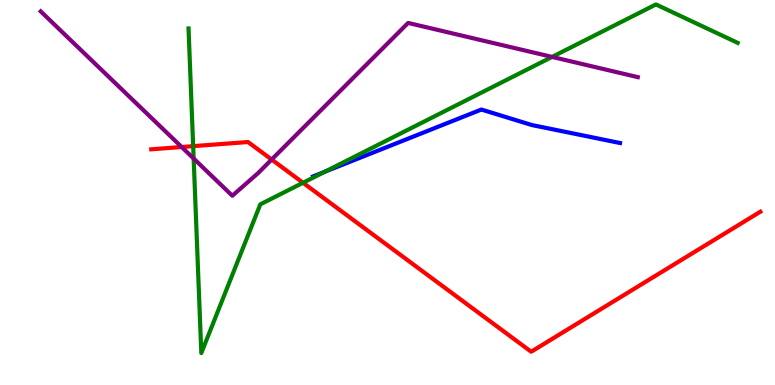[{'lines': ['blue', 'red'], 'intersections': []}, {'lines': ['green', 'red'], 'intersections': [{'x': 2.49, 'y': 6.2}, {'x': 3.91, 'y': 5.25}]}, {'lines': ['purple', 'red'], 'intersections': [{'x': 2.34, 'y': 6.18}, {'x': 3.51, 'y': 5.86}]}, {'lines': ['blue', 'green'], 'intersections': [{'x': 4.19, 'y': 5.54}]}, {'lines': ['blue', 'purple'], 'intersections': []}, {'lines': ['green', 'purple'], 'intersections': [{'x': 2.5, 'y': 5.88}, {'x': 7.12, 'y': 8.52}]}]